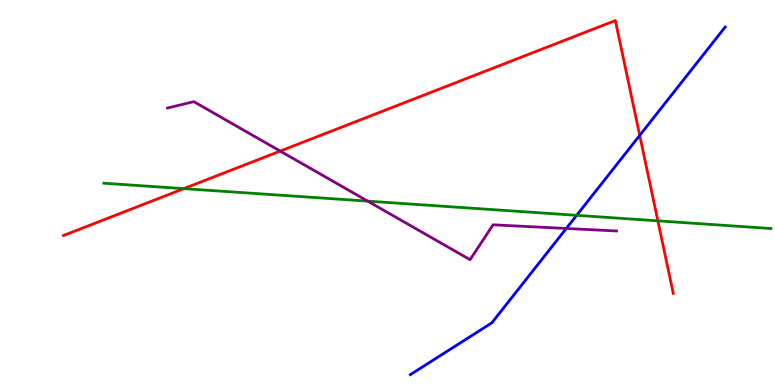[{'lines': ['blue', 'red'], 'intersections': [{'x': 8.25, 'y': 6.48}]}, {'lines': ['green', 'red'], 'intersections': [{'x': 2.37, 'y': 5.1}, {'x': 8.49, 'y': 4.26}]}, {'lines': ['purple', 'red'], 'intersections': [{'x': 3.62, 'y': 6.08}]}, {'lines': ['blue', 'green'], 'intersections': [{'x': 7.44, 'y': 4.41}]}, {'lines': ['blue', 'purple'], 'intersections': [{'x': 7.31, 'y': 4.07}]}, {'lines': ['green', 'purple'], 'intersections': [{'x': 4.74, 'y': 4.78}]}]